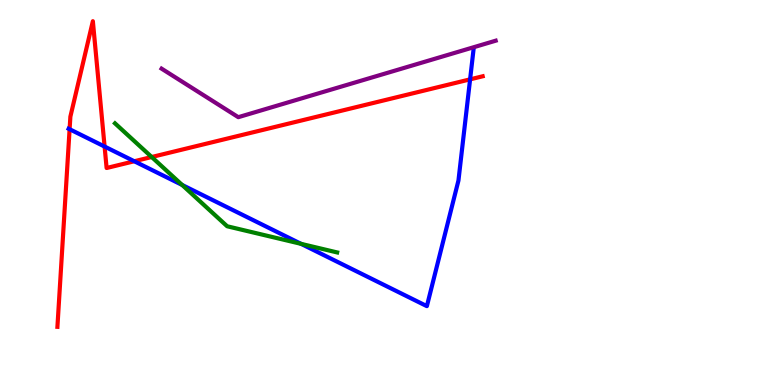[{'lines': ['blue', 'red'], 'intersections': [{'x': 0.898, 'y': 6.64}, {'x': 1.35, 'y': 6.19}, {'x': 1.73, 'y': 5.81}, {'x': 6.07, 'y': 7.94}]}, {'lines': ['green', 'red'], 'intersections': [{'x': 1.96, 'y': 5.92}]}, {'lines': ['purple', 'red'], 'intersections': []}, {'lines': ['blue', 'green'], 'intersections': [{'x': 2.35, 'y': 5.2}, {'x': 3.88, 'y': 3.67}]}, {'lines': ['blue', 'purple'], 'intersections': []}, {'lines': ['green', 'purple'], 'intersections': []}]